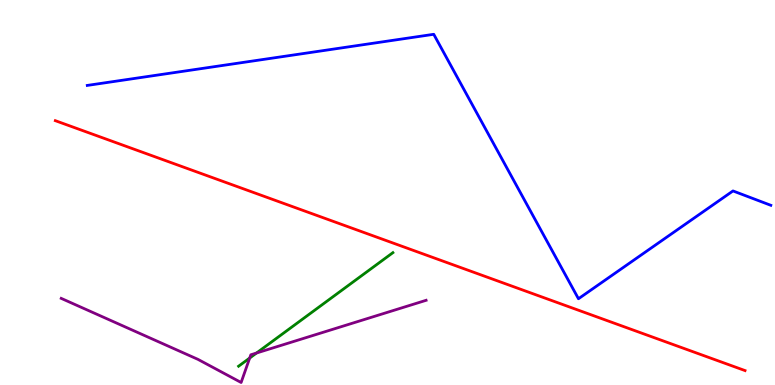[{'lines': ['blue', 'red'], 'intersections': []}, {'lines': ['green', 'red'], 'intersections': []}, {'lines': ['purple', 'red'], 'intersections': []}, {'lines': ['blue', 'green'], 'intersections': []}, {'lines': ['blue', 'purple'], 'intersections': []}, {'lines': ['green', 'purple'], 'intersections': [{'x': 3.22, 'y': 0.7}, {'x': 3.31, 'y': 0.831}]}]